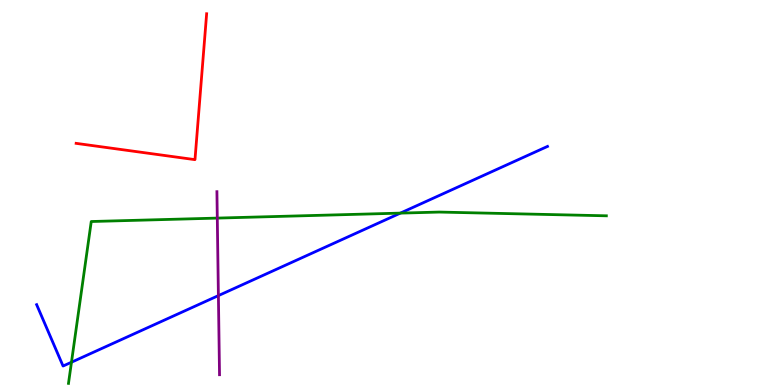[{'lines': ['blue', 'red'], 'intersections': []}, {'lines': ['green', 'red'], 'intersections': []}, {'lines': ['purple', 'red'], 'intersections': []}, {'lines': ['blue', 'green'], 'intersections': [{'x': 0.922, 'y': 0.592}, {'x': 5.17, 'y': 4.46}]}, {'lines': ['blue', 'purple'], 'intersections': [{'x': 2.82, 'y': 2.32}]}, {'lines': ['green', 'purple'], 'intersections': [{'x': 2.8, 'y': 4.34}]}]